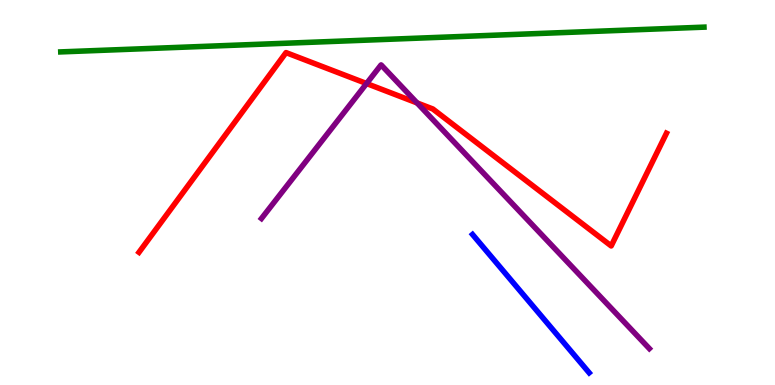[{'lines': ['blue', 'red'], 'intersections': []}, {'lines': ['green', 'red'], 'intersections': []}, {'lines': ['purple', 'red'], 'intersections': [{'x': 4.73, 'y': 7.83}, {'x': 5.38, 'y': 7.33}]}, {'lines': ['blue', 'green'], 'intersections': []}, {'lines': ['blue', 'purple'], 'intersections': []}, {'lines': ['green', 'purple'], 'intersections': []}]